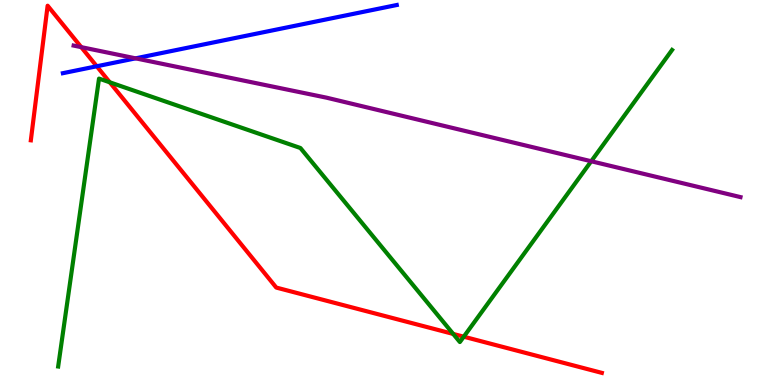[{'lines': ['blue', 'red'], 'intersections': [{'x': 1.25, 'y': 8.28}]}, {'lines': ['green', 'red'], 'intersections': [{'x': 1.42, 'y': 7.86}, {'x': 5.85, 'y': 1.33}, {'x': 5.98, 'y': 1.25}]}, {'lines': ['purple', 'red'], 'intersections': [{'x': 1.05, 'y': 8.78}]}, {'lines': ['blue', 'green'], 'intersections': []}, {'lines': ['blue', 'purple'], 'intersections': [{'x': 1.75, 'y': 8.48}]}, {'lines': ['green', 'purple'], 'intersections': [{'x': 7.63, 'y': 5.81}]}]